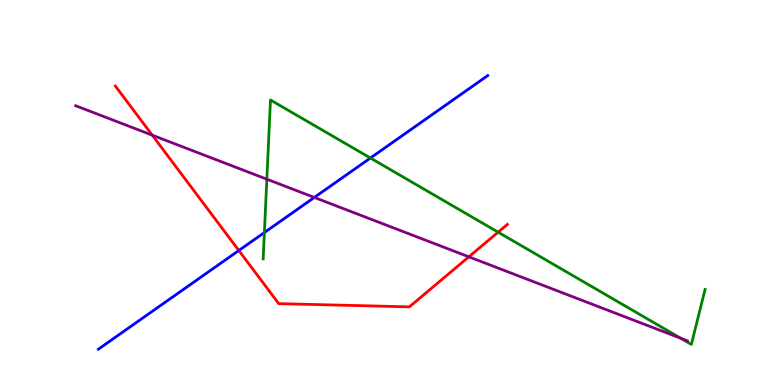[{'lines': ['blue', 'red'], 'intersections': [{'x': 3.08, 'y': 3.49}]}, {'lines': ['green', 'red'], 'intersections': [{'x': 6.43, 'y': 3.97}]}, {'lines': ['purple', 'red'], 'intersections': [{'x': 1.96, 'y': 6.49}, {'x': 6.05, 'y': 3.33}]}, {'lines': ['blue', 'green'], 'intersections': [{'x': 3.41, 'y': 3.96}, {'x': 4.78, 'y': 5.9}]}, {'lines': ['blue', 'purple'], 'intersections': [{'x': 4.06, 'y': 4.87}]}, {'lines': ['green', 'purple'], 'intersections': [{'x': 3.44, 'y': 5.35}, {'x': 8.78, 'y': 1.21}]}]